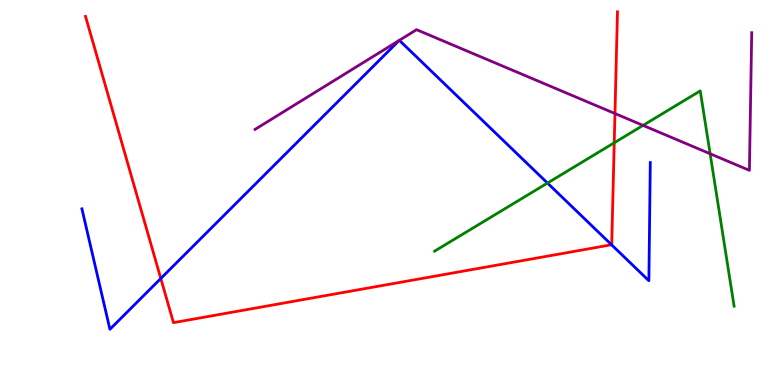[{'lines': ['blue', 'red'], 'intersections': [{'x': 2.07, 'y': 2.77}, {'x': 7.89, 'y': 3.64}]}, {'lines': ['green', 'red'], 'intersections': [{'x': 7.93, 'y': 6.29}]}, {'lines': ['purple', 'red'], 'intersections': [{'x': 7.93, 'y': 7.05}]}, {'lines': ['blue', 'green'], 'intersections': [{'x': 7.06, 'y': 5.25}]}, {'lines': ['blue', 'purple'], 'intersections': [{'x': 5.15, 'y': 8.95}, {'x': 5.15, 'y': 8.95}]}, {'lines': ['green', 'purple'], 'intersections': [{'x': 8.3, 'y': 6.74}, {'x': 9.16, 'y': 6.01}]}]